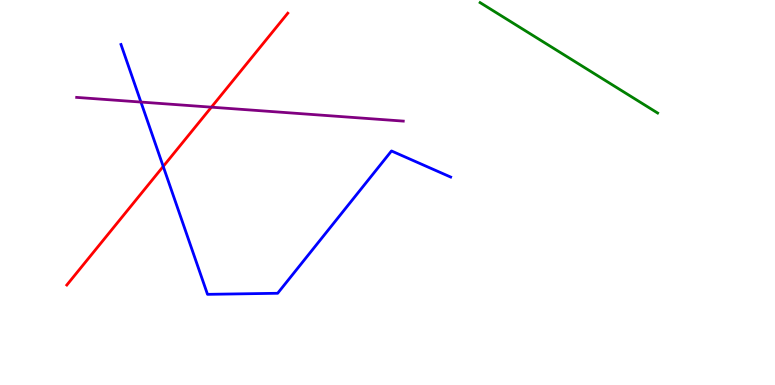[{'lines': ['blue', 'red'], 'intersections': [{'x': 2.11, 'y': 5.68}]}, {'lines': ['green', 'red'], 'intersections': []}, {'lines': ['purple', 'red'], 'intersections': [{'x': 2.73, 'y': 7.22}]}, {'lines': ['blue', 'green'], 'intersections': []}, {'lines': ['blue', 'purple'], 'intersections': [{'x': 1.82, 'y': 7.35}]}, {'lines': ['green', 'purple'], 'intersections': []}]